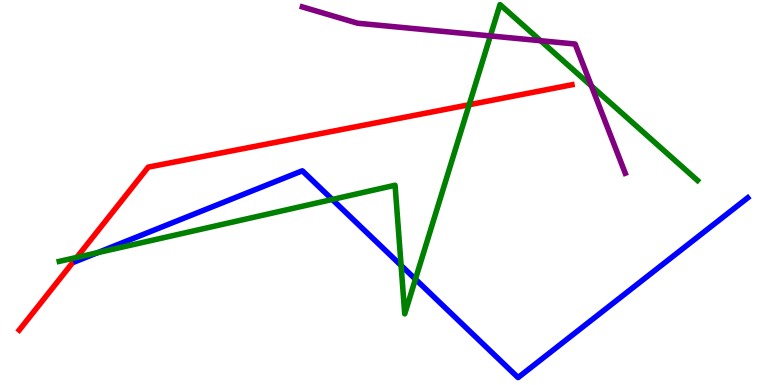[{'lines': ['blue', 'red'], 'intersections': []}, {'lines': ['green', 'red'], 'intersections': [{'x': 0.991, 'y': 3.31}, {'x': 6.05, 'y': 7.28}]}, {'lines': ['purple', 'red'], 'intersections': []}, {'lines': ['blue', 'green'], 'intersections': [{'x': 1.26, 'y': 3.44}, {'x': 4.29, 'y': 4.82}, {'x': 5.18, 'y': 3.11}, {'x': 5.36, 'y': 2.75}]}, {'lines': ['blue', 'purple'], 'intersections': []}, {'lines': ['green', 'purple'], 'intersections': [{'x': 6.33, 'y': 9.07}, {'x': 6.98, 'y': 8.94}, {'x': 7.63, 'y': 7.77}]}]